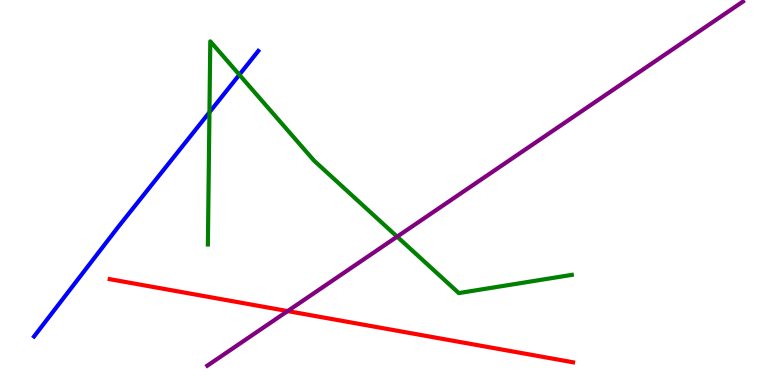[{'lines': ['blue', 'red'], 'intersections': []}, {'lines': ['green', 'red'], 'intersections': []}, {'lines': ['purple', 'red'], 'intersections': [{'x': 3.71, 'y': 1.92}]}, {'lines': ['blue', 'green'], 'intersections': [{'x': 2.7, 'y': 7.08}, {'x': 3.09, 'y': 8.06}]}, {'lines': ['blue', 'purple'], 'intersections': []}, {'lines': ['green', 'purple'], 'intersections': [{'x': 5.12, 'y': 3.85}]}]